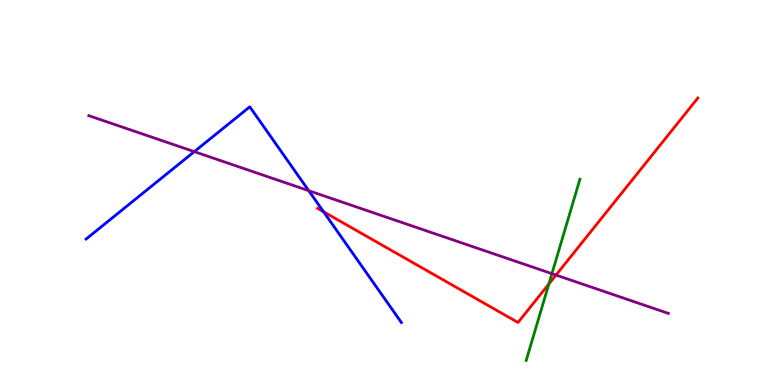[{'lines': ['blue', 'red'], 'intersections': [{'x': 4.17, 'y': 4.5}]}, {'lines': ['green', 'red'], 'intersections': [{'x': 7.08, 'y': 2.62}]}, {'lines': ['purple', 'red'], 'intersections': [{'x': 7.17, 'y': 2.86}]}, {'lines': ['blue', 'green'], 'intersections': []}, {'lines': ['blue', 'purple'], 'intersections': [{'x': 2.51, 'y': 6.06}, {'x': 3.98, 'y': 5.05}]}, {'lines': ['green', 'purple'], 'intersections': [{'x': 7.12, 'y': 2.89}]}]